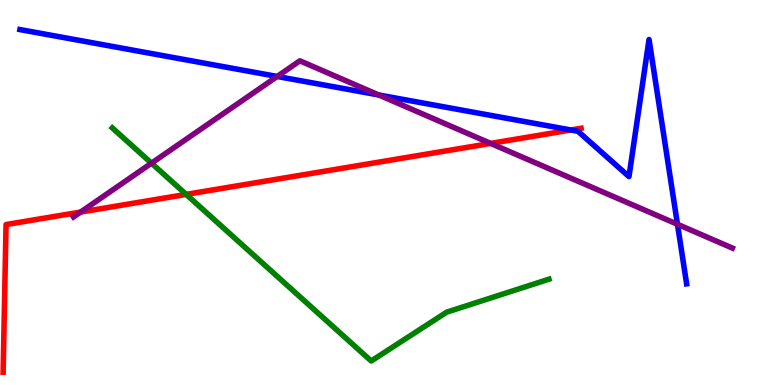[{'lines': ['blue', 'red'], 'intersections': [{'x': 7.37, 'y': 6.62}]}, {'lines': ['green', 'red'], 'intersections': [{'x': 2.4, 'y': 4.95}]}, {'lines': ['purple', 'red'], 'intersections': [{'x': 1.04, 'y': 4.49}, {'x': 6.33, 'y': 6.28}]}, {'lines': ['blue', 'green'], 'intersections': []}, {'lines': ['blue', 'purple'], 'intersections': [{'x': 3.58, 'y': 8.01}, {'x': 4.89, 'y': 7.53}, {'x': 8.74, 'y': 4.17}]}, {'lines': ['green', 'purple'], 'intersections': [{'x': 1.95, 'y': 5.76}]}]